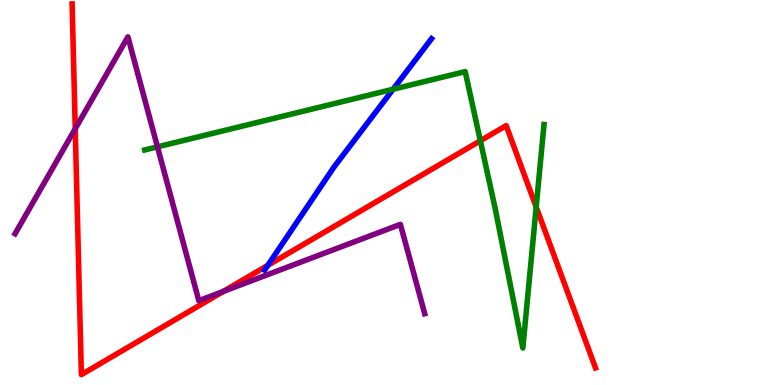[{'lines': ['blue', 'red'], 'intersections': [{'x': 3.46, 'y': 3.11}]}, {'lines': ['green', 'red'], 'intersections': [{'x': 6.2, 'y': 6.34}, {'x': 6.92, 'y': 4.62}]}, {'lines': ['purple', 'red'], 'intersections': [{'x': 0.971, 'y': 6.66}, {'x': 2.88, 'y': 2.43}]}, {'lines': ['blue', 'green'], 'intersections': [{'x': 5.07, 'y': 7.68}]}, {'lines': ['blue', 'purple'], 'intersections': []}, {'lines': ['green', 'purple'], 'intersections': [{'x': 2.03, 'y': 6.19}]}]